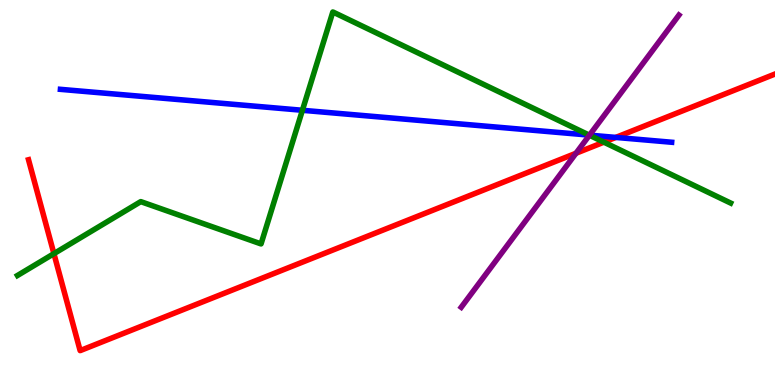[{'lines': ['blue', 'red'], 'intersections': [{'x': 7.95, 'y': 6.43}]}, {'lines': ['green', 'red'], 'intersections': [{'x': 0.696, 'y': 3.41}, {'x': 7.79, 'y': 6.31}]}, {'lines': ['purple', 'red'], 'intersections': [{'x': 7.43, 'y': 6.02}]}, {'lines': ['blue', 'green'], 'intersections': [{'x': 3.9, 'y': 7.14}, {'x': 7.6, 'y': 6.49}]}, {'lines': ['blue', 'purple'], 'intersections': [{'x': 7.61, 'y': 6.49}]}, {'lines': ['green', 'purple'], 'intersections': [{'x': 7.61, 'y': 6.49}]}]